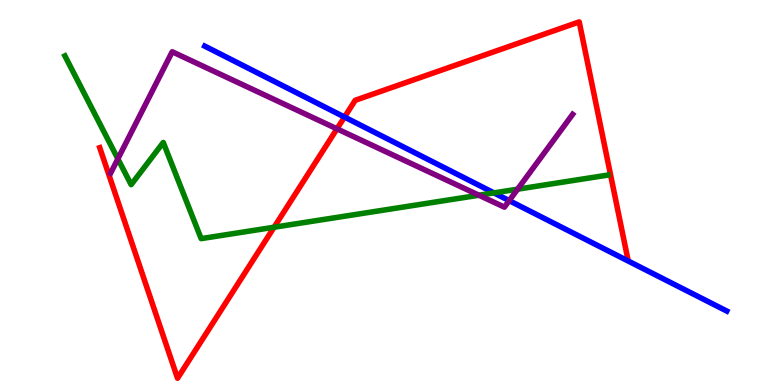[{'lines': ['blue', 'red'], 'intersections': [{'x': 4.45, 'y': 6.96}]}, {'lines': ['green', 'red'], 'intersections': [{'x': 3.54, 'y': 4.1}]}, {'lines': ['purple', 'red'], 'intersections': [{'x': 4.35, 'y': 6.65}]}, {'lines': ['blue', 'green'], 'intersections': [{'x': 6.37, 'y': 4.99}]}, {'lines': ['blue', 'purple'], 'intersections': [{'x': 6.57, 'y': 4.79}]}, {'lines': ['green', 'purple'], 'intersections': [{'x': 1.52, 'y': 5.87}, {'x': 6.18, 'y': 4.93}, {'x': 6.68, 'y': 5.09}]}]